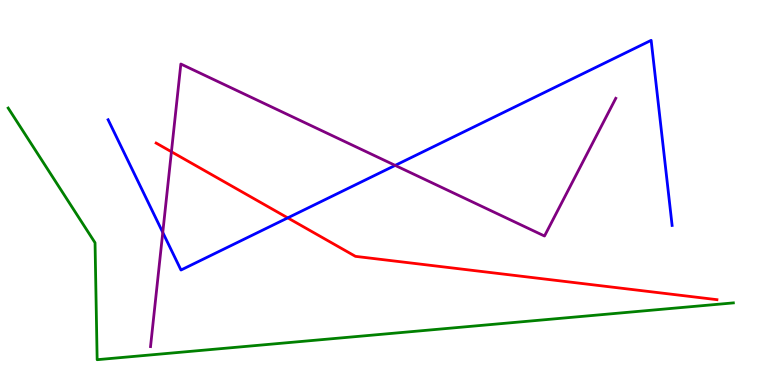[{'lines': ['blue', 'red'], 'intersections': [{'x': 3.71, 'y': 4.34}]}, {'lines': ['green', 'red'], 'intersections': []}, {'lines': ['purple', 'red'], 'intersections': [{'x': 2.21, 'y': 6.06}]}, {'lines': ['blue', 'green'], 'intersections': []}, {'lines': ['blue', 'purple'], 'intersections': [{'x': 2.1, 'y': 3.96}, {'x': 5.1, 'y': 5.7}]}, {'lines': ['green', 'purple'], 'intersections': []}]